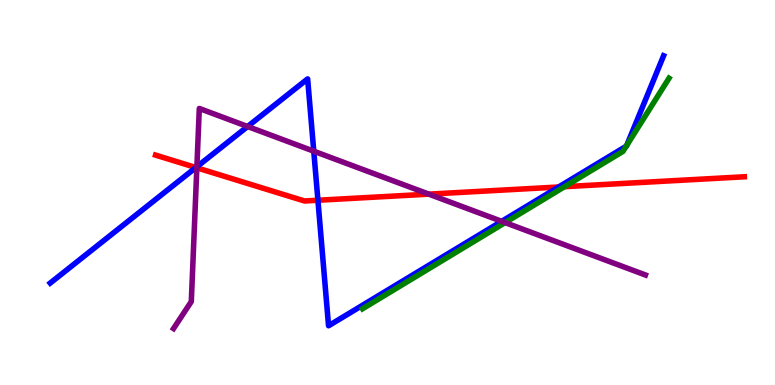[{'lines': ['blue', 'red'], 'intersections': [{'x': 2.53, 'y': 5.65}, {'x': 4.1, 'y': 4.8}, {'x': 7.21, 'y': 5.14}]}, {'lines': ['green', 'red'], 'intersections': [{'x': 7.28, 'y': 5.15}]}, {'lines': ['purple', 'red'], 'intersections': [{'x': 2.54, 'y': 5.64}, {'x': 5.53, 'y': 4.96}]}, {'lines': ['blue', 'green'], 'intersections': [{'x': 8.08, 'y': 6.2}, {'x': 8.09, 'y': 6.22}]}, {'lines': ['blue', 'purple'], 'intersections': [{'x': 2.54, 'y': 5.67}, {'x': 3.2, 'y': 6.71}, {'x': 4.05, 'y': 6.07}, {'x': 6.47, 'y': 4.25}]}, {'lines': ['green', 'purple'], 'intersections': [{'x': 6.52, 'y': 4.22}]}]